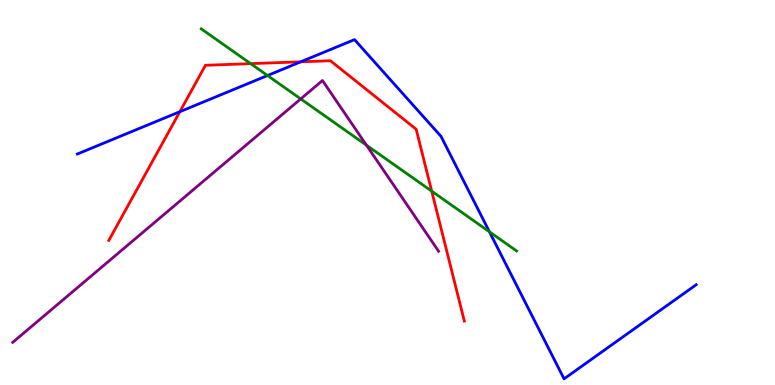[{'lines': ['blue', 'red'], 'intersections': [{'x': 2.32, 'y': 7.1}, {'x': 3.88, 'y': 8.39}]}, {'lines': ['green', 'red'], 'intersections': [{'x': 3.23, 'y': 8.35}, {'x': 5.57, 'y': 5.04}]}, {'lines': ['purple', 'red'], 'intersections': []}, {'lines': ['blue', 'green'], 'intersections': [{'x': 3.45, 'y': 8.04}, {'x': 6.32, 'y': 3.98}]}, {'lines': ['blue', 'purple'], 'intersections': []}, {'lines': ['green', 'purple'], 'intersections': [{'x': 3.88, 'y': 7.43}, {'x': 4.73, 'y': 6.23}]}]